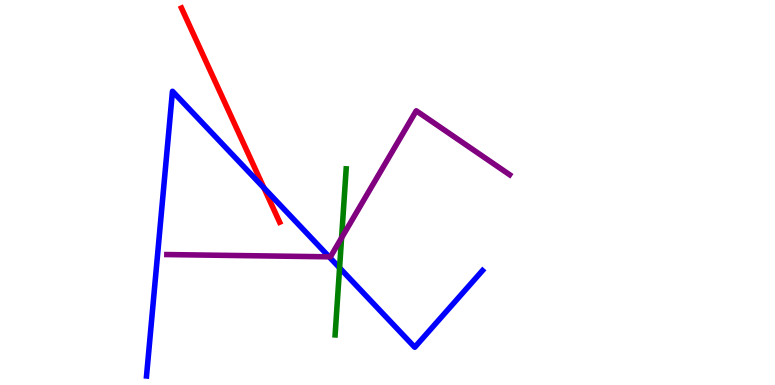[{'lines': ['blue', 'red'], 'intersections': [{'x': 3.41, 'y': 5.12}]}, {'lines': ['green', 'red'], 'intersections': []}, {'lines': ['purple', 'red'], 'intersections': []}, {'lines': ['blue', 'green'], 'intersections': [{'x': 4.38, 'y': 3.04}]}, {'lines': ['blue', 'purple'], 'intersections': [{'x': 4.25, 'y': 3.33}]}, {'lines': ['green', 'purple'], 'intersections': [{'x': 4.41, 'y': 3.82}]}]